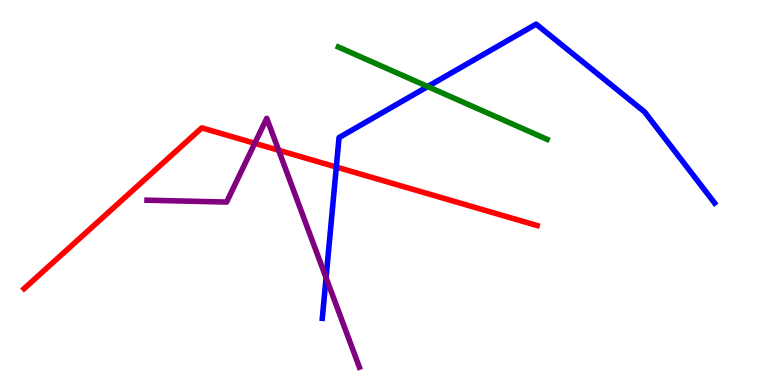[{'lines': ['blue', 'red'], 'intersections': [{'x': 4.34, 'y': 5.66}]}, {'lines': ['green', 'red'], 'intersections': []}, {'lines': ['purple', 'red'], 'intersections': [{'x': 3.29, 'y': 6.28}, {'x': 3.6, 'y': 6.1}]}, {'lines': ['blue', 'green'], 'intersections': [{'x': 5.52, 'y': 7.75}]}, {'lines': ['blue', 'purple'], 'intersections': [{'x': 4.21, 'y': 2.79}]}, {'lines': ['green', 'purple'], 'intersections': []}]